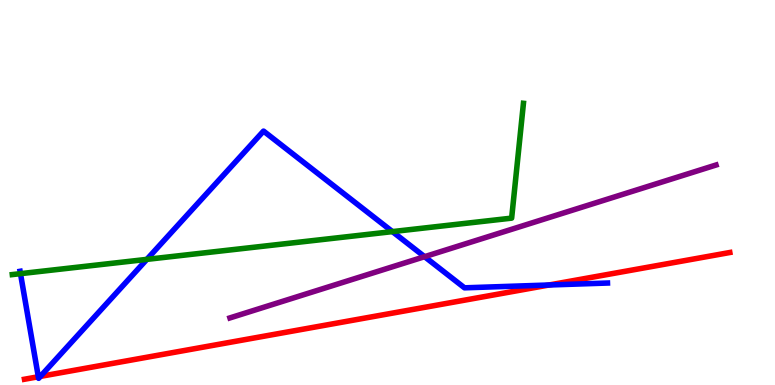[{'lines': ['blue', 'red'], 'intersections': [{'x': 0.495, 'y': 0.214}, {'x': 0.521, 'y': 0.224}, {'x': 7.08, 'y': 2.6}]}, {'lines': ['green', 'red'], 'intersections': []}, {'lines': ['purple', 'red'], 'intersections': []}, {'lines': ['blue', 'green'], 'intersections': [{'x': 0.264, 'y': 2.89}, {'x': 1.89, 'y': 3.26}, {'x': 5.06, 'y': 3.98}]}, {'lines': ['blue', 'purple'], 'intersections': [{'x': 5.48, 'y': 3.33}]}, {'lines': ['green', 'purple'], 'intersections': []}]